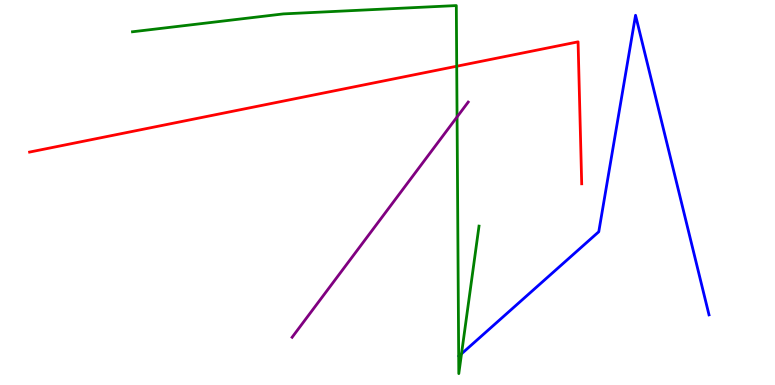[{'lines': ['blue', 'red'], 'intersections': []}, {'lines': ['green', 'red'], 'intersections': [{'x': 5.89, 'y': 8.28}]}, {'lines': ['purple', 'red'], 'intersections': []}, {'lines': ['blue', 'green'], 'intersections': [{'x': 5.95, 'y': 0.81}]}, {'lines': ['blue', 'purple'], 'intersections': []}, {'lines': ['green', 'purple'], 'intersections': [{'x': 5.9, 'y': 6.96}]}]